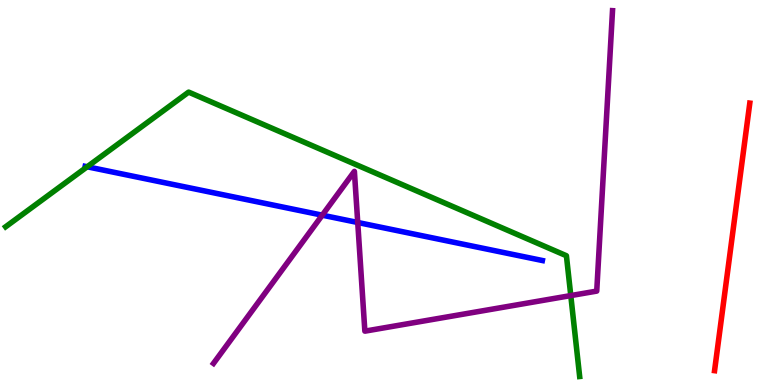[{'lines': ['blue', 'red'], 'intersections': []}, {'lines': ['green', 'red'], 'intersections': []}, {'lines': ['purple', 'red'], 'intersections': []}, {'lines': ['blue', 'green'], 'intersections': [{'x': 1.12, 'y': 5.67}]}, {'lines': ['blue', 'purple'], 'intersections': [{'x': 4.16, 'y': 4.41}, {'x': 4.62, 'y': 4.22}]}, {'lines': ['green', 'purple'], 'intersections': [{'x': 7.36, 'y': 2.32}]}]